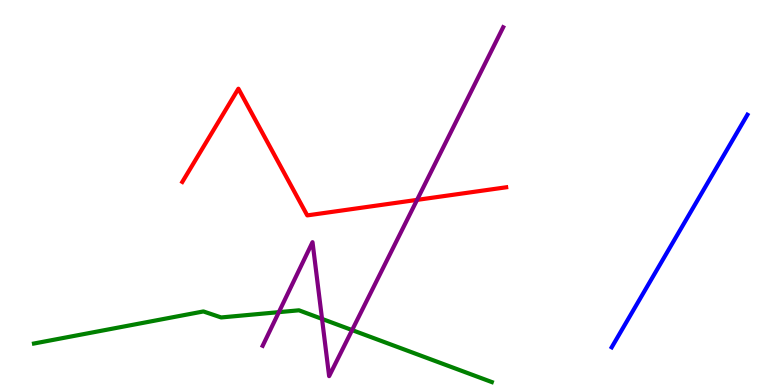[{'lines': ['blue', 'red'], 'intersections': []}, {'lines': ['green', 'red'], 'intersections': []}, {'lines': ['purple', 'red'], 'intersections': [{'x': 5.38, 'y': 4.81}]}, {'lines': ['blue', 'green'], 'intersections': []}, {'lines': ['blue', 'purple'], 'intersections': []}, {'lines': ['green', 'purple'], 'intersections': [{'x': 3.6, 'y': 1.89}, {'x': 4.16, 'y': 1.72}, {'x': 4.54, 'y': 1.43}]}]